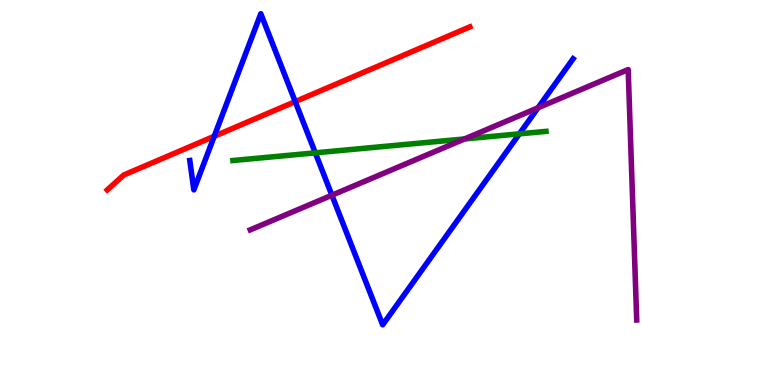[{'lines': ['blue', 'red'], 'intersections': [{'x': 2.76, 'y': 6.46}, {'x': 3.81, 'y': 7.36}]}, {'lines': ['green', 'red'], 'intersections': []}, {'lines': ['purple', 'red'], 'intersections': []}, {'lines': ['blue', 'green'], 'intersections': [{'x': 4.07, 'y': 6.03}, {'x': 6.7, 'y': 6.52}]}, {'lines': ['blue', 'purple'], 'intersections': [{'x': 4.28, 'y': 4.93}, {'x': 6.94, 'y': 7.2}]}, {'lines': ['green', 'purple'], 'intersections': [{'x': 5.99, 'y': 6.39}]}]